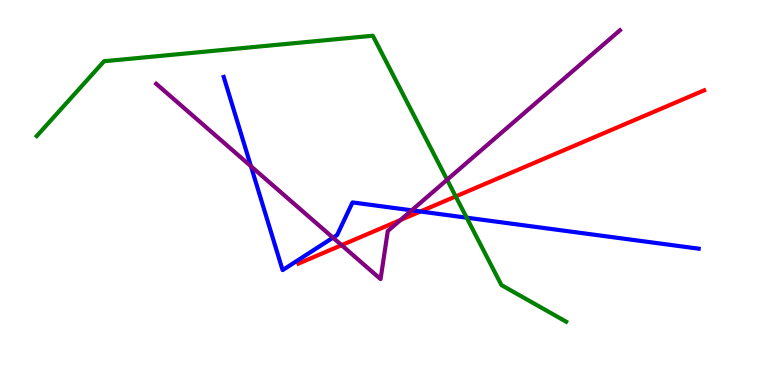[{'lines': ['blue', 'red'], 'intersections': [{'x': 5.42, 'y': 4.51}]}, {'lines': ['green', 'red'], 'intersections': [{'x': 5.88, 'y': 4.9}]}, {'lines': ['purple', 'red'], 'intersections': [{'x': 4.41, 'y': 3.63}, {'x': 5.17, 'y': 4.29}]}, {'lines': ['blue', 'green'], 'intersections': [{'x': 6.02, 'y': 4.35}]}, {'lines': ['blue', 'purple'], 'intersections': [{'x': 3.24, 'y': 5.68}, {'x': 4.3, 'y': 3.83}, {'x': 5.31, 'y': 4.54}]}, {'lines': ['green', 'purple'], 'intersections': [{'x': 5.77, 'y': 5.33}]}]